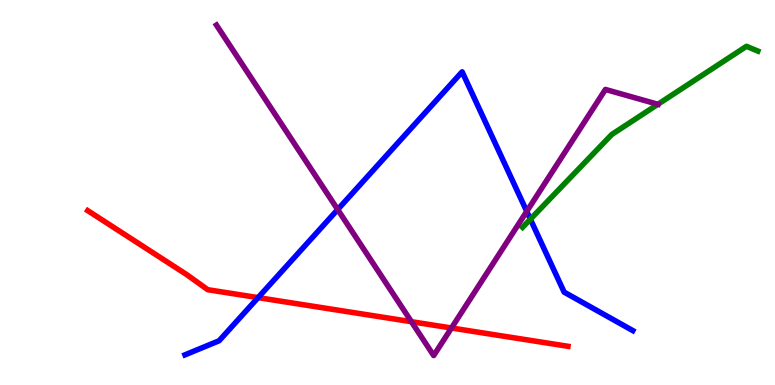[{'lines': ['blue', 'red'], 'intersections': [{'x': 3.33, 'y': 2.27}]}, {'lines': ['green', 'red'], 'intersections': []}, {'lines': ['purple', 'red'], 'intersections': [{'x': 5.31, 'y': 1.64}, {'x': 5.83, 'y': 1.48}]}, {'lines': ['blue', 'green'], 'intersections': [{'x': 6.84, 'y': 4.31}]}, {'lines': ['blue', 'purple'], 'intersections': [{'x': 4.36, 'y': 4.56}, {'x': 6.8, 'y': 4.51}]}, {'lines': ['green', 'purple'], 'intersections': [{'x': 8.49, 'y': 7.29}]}]